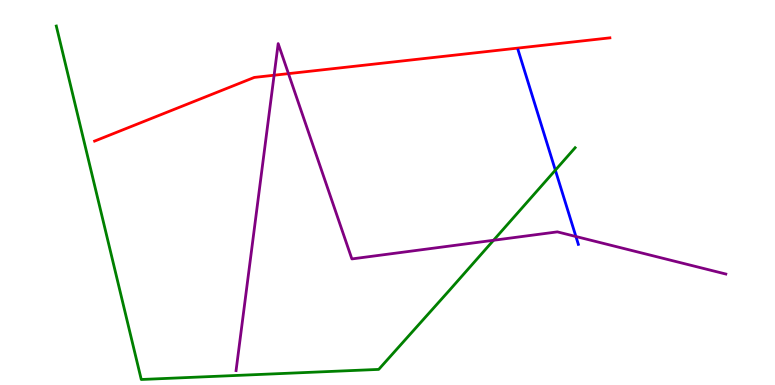[{'lines': ['blue', 'red'], 'intersections': []}, {'lines': ['green', 'red'], 'intersections': []}, {'lines': ['purple', 'red'], 'intersections': [{'x': 3.54, 'y': 8.05}, {'x': 3.72, 'y': 8.09}]}, {'lines': ['blue', 'green'], 'intersections': [{'x': 7.17, 'y': 5.58}]}, {'lines': ['blue', 'purple'], 'intersections': [{'x': 7.43, 'y': 3.86}]}, {'lines': ['green', 'purple'], 'intersections': [{'x': 6.37, 'y': 3.76}]}]